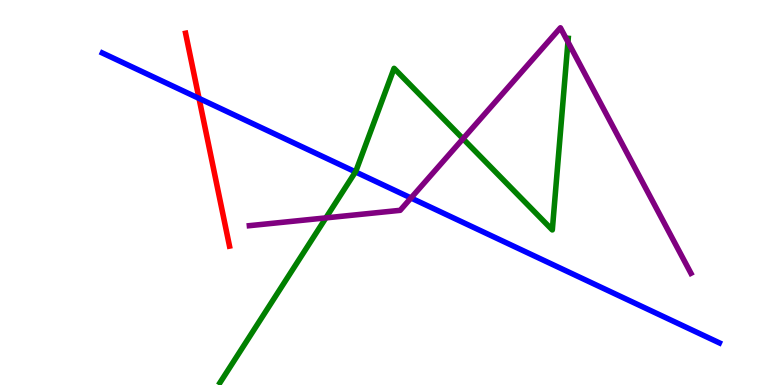[{'lines': ['blue', 'red'], 'intersections': [{'x': 2.57, 'y': 7.44}]}, {'lines': ['green', 'red'], 'intersections': []}, {'lines': ['purple', 'red'], 'intersections': []}, {'lines': ['blue', 'green'], 'intersections': [{'x': 4.59, 'y': 5.54}]}, {'lines': ['blue', 'purple'], 'intersections': [{'x': 5.3, 'y': 4.86}]}, {'lines': ['green', 'purple'], 'intersections': [{'x': 4.2, 'y': 4.34}, {'x': 5.97, 'y': 6.4}, {'x': 7.33, 'y': 8.91}]}]